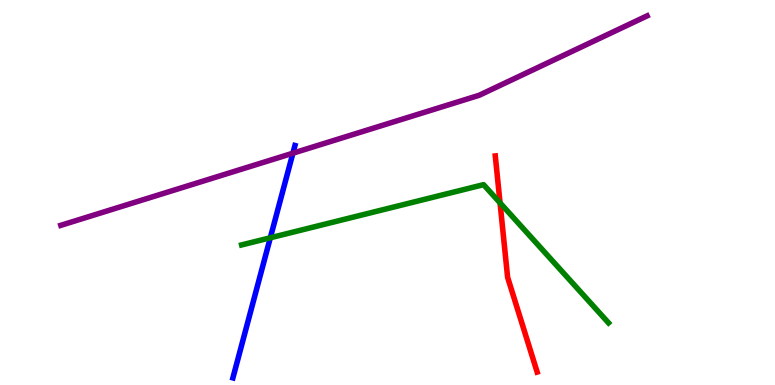[{'lines': ['blue', 'red'], 'intersections': []}, {'lines': ['green', 'red'], 'intersections': [{'x': 6.45, 'y': 4.73}]}, {'lines': ['purple', 'red'], 'intersections': []}, {'lines': ['blue', 'green'], 'intersections': [{'x': 3.49, 'y': 3.82}]}, {'lines': ['blue', 'purple'], 'intersections': [{'x': 3.78, 'y': 6.02}]}, {'lines': ['green', 'purple'], 'intersections': []}]